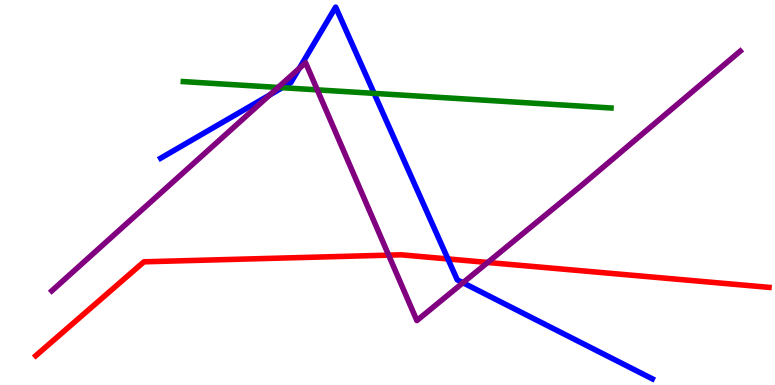[{'lines': ['blue', 'red'], 'intersections': [{'x': 5.78, 'y': 3.27}]}, {'lines': ['green', 'red'], 'intersections': []}, {'lines': ['purple', 'red'], 'intersections': [{'x': 5.01, 'y': 3.37}, {'x': 6.29, 'y': 3.18}]}, {'lines': ['blue', 'green'], 'intersections': [{'x': 3.64, 'y': 7.72}, {'x': 4.83, 'y': 7.57}]}, {'lines': ['blue', 'purple'], 'intersections': [{'x': 3.48, 'y': 7.54}, {'x': 3.86, 'y': 8.22}, {'x': 5.97, 'y': 2.66}]}, {'lines': ['green', 'purple'], 'intersections': [{'x': 3.59, 'y': 7.73}, {'x': 4.09, 'y': 7.67}]}]